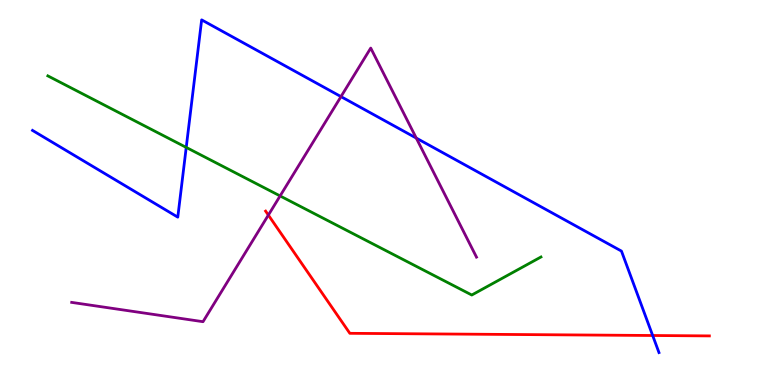[{'lines': ['blue', 'red'], 'intersections': [{'x': 8.42, 'y': 1.29}]}, {'lines': ['green', 'red'], 'intersections': []}, {'lines': ['purple', 'red'], 'intersections': [{'x': 3.46, 'y': 4.41}]}, {'lines': ['blue', 'green'], 'intersections': [{'x': 2.4, 'y': 6.17}]}, {'lines': ['blue', 'purple'], 'intersections': [{'x': 4.4, 'y': 7.49}, {'x': 5.37, 'y': 6.41}]}, {'lines': ['green', 'purple'], 'intersections': [{'x': 3.61, 'y': 4.91}]}]